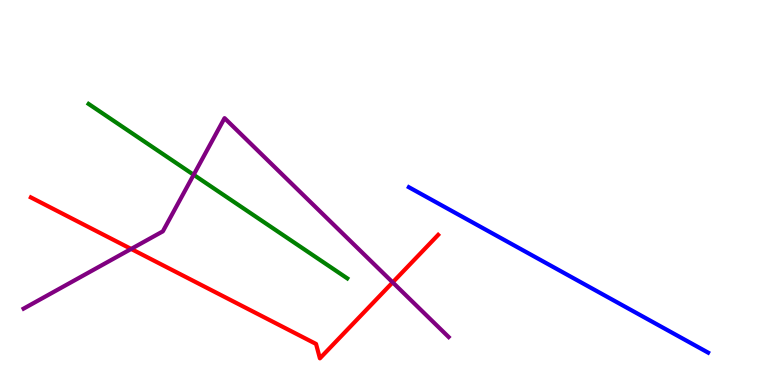[{'lines': ['blue', 'red'], 'intersections': []}, {'lines': ['green', 'red'], 'intersections': []}, {'lines': ['purple', 'red'], 'intersections': [{'x': 1.69, 'y': 3.53}, {'x': 5.07, 'y': 2.67}]}, {'lines': ['blue', 'green'], 'intersections': []}, {'lines': ['blue', 'purple'], 'intersections': []}, {'lines': ['green', 'purple'], 'intersections': [{'x': 2.5, 'y': 5.46}]}]